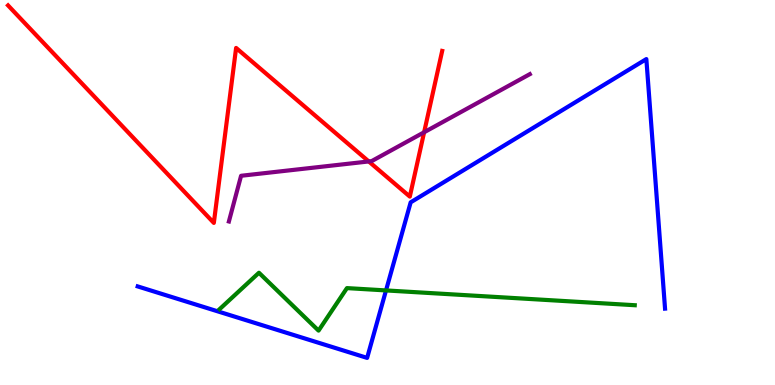[{'lines': ['blue', 'red'], 'intersections': []}, {'lines': ['green', 'red'], 'intersections': []}, {'lines': ['purple', 'red'], 'intersections': [{'x': 4.76, 'y': 5.81}, {'x': 5.47, 'y': 6.56}]}, {'lines': ['blue', 'green'], 'intersections': [{'x': 4.98, 'y': 2.46}]}, {'lines': ['blue', 'purple'], 'intersections': []}, {'lines': ['green', 'purple'], 'intersections': []}]